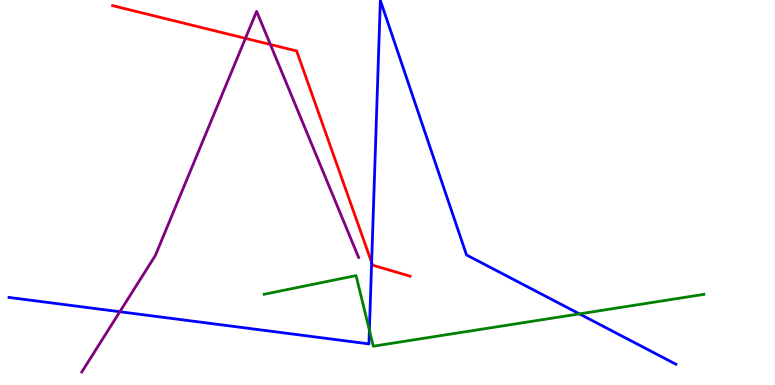[{'lines': ['blue', 'red'], 'intersections': [{'x': 4.8, 'y': 3.18}]}, {'lines': ['green', 'red'], 'intersections': []}, {'lines': ['purple', 'red'], 'intersections': [{'x': 3.17, 'y': 9.0}, {'x': 3.49, 'y': 8.84}]}, {'lines': ['blue', 'green'], 'intersections': [{'x': 4.77, 'y': 1.42}, {'x': 7.48, 'y': 1.85}]}, {'lines': ['blue', 'purple'], 'intersections': [{'x': 1.55, 'y': 1.9}]}, {'lines': ['green', 'purple'], 'intersections': []}]